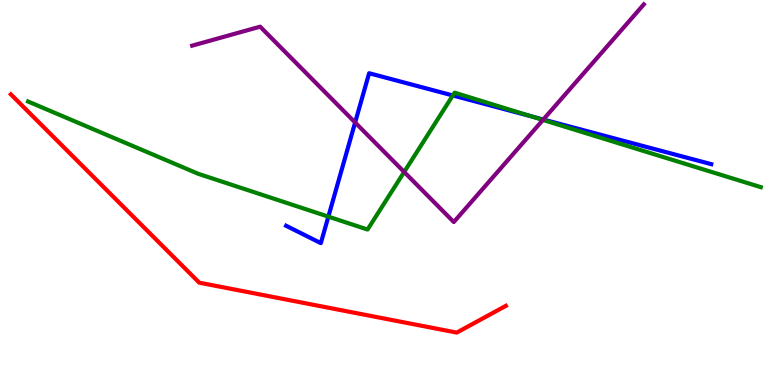[{'lines': ['blue', 'red'], 'intersections': []}, {'lines': ['green', 'red'], 'intersections': []}, {'lines': ['purple', 'red'], 'intersections': []}, {'lines': ['blue', 'green'], 'intersections': [{'x': 4.24, 'y': 4.37}, {'x': 5.84, 'y': 7.52}, {'x': 6.85, 'y': 6.98}]}, {'lines': ['blue', 'purple'], 'intersections': [{'x': 4.58, 'y': 6.82}, {'x': 7.01, 'y': 6.9}]}, {'lines': ['green', 'purple'], 'intersections': [{'x': 5.22, 'y': 5.53}, {'x': 7.01, 'y': 6.88}]}]